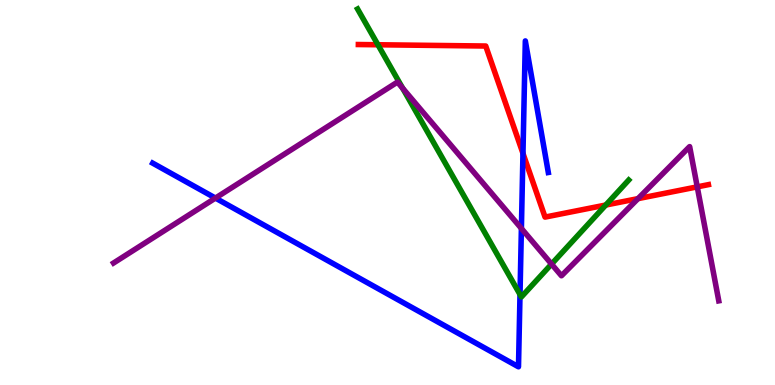[{'lines': ['blue', 'red'], 'intersections': [{'x': 6.75, 'y': 6.02}]}, {'lines': ['green', 'red'], 'intersections': [{'x': 4.88, 'y': 8.84}, {'x': 7.82, 'y': 4.67}]}, {'lines': ['purple', 'red'], 'intersections': [{'x': 8.23, 'y': 4.84}, {'x': 9.0, 'y': 5.15}]}, {'lines': ['blue', 'green'], 'intersections': [{'x': 6.71, 'y': 2.35}]}, {'lines': ['blue', 'purple'], 'intersections': [{'x': 2.78, 'y': 4.86}, {'x': 6.73, 'y': 4.07}]}, {'lines': ['green', 'purple'], 'intersections': [{'x': 5.2, 'y': 7.71}, {'x': 7.12, 'y': 3.14}]}]